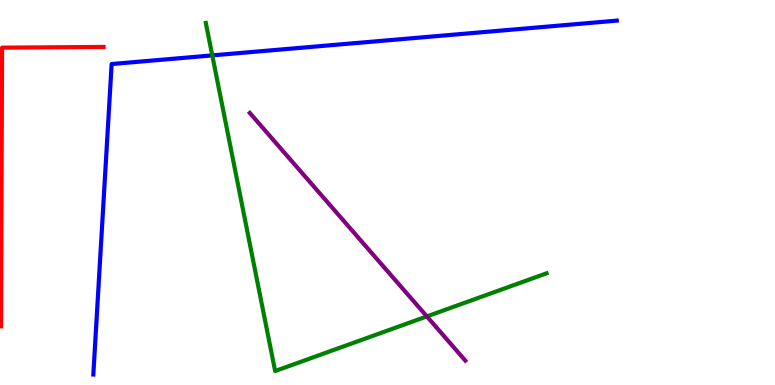[{'lines': ['blue', 'red'], 'intersections': []}, {'lines': ['green', 'red'], 'intersections': []}, {'lines': ['purple', 'red'], 'intersections': []}, {'lines': ['blue', 'green'], 'intersections': [{'x': 2.74, 'y': 8.56}]}, {'lines': ['blue', 'purple'], 'intersections': []}, {'lines': ['green', 'purple'], 'intersections': [{'x': 5.51, 'y': 1.78}]}]